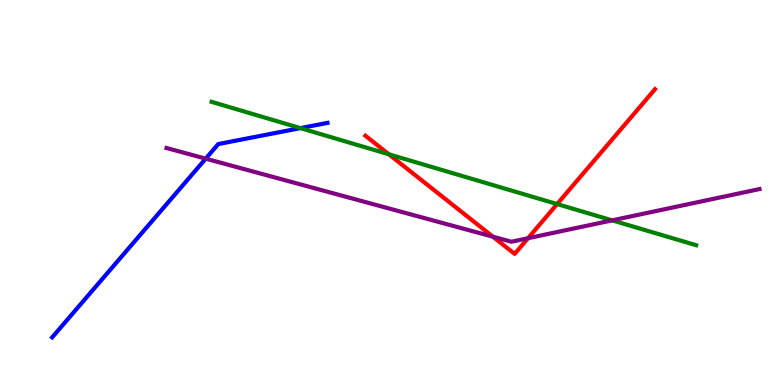[{'lines': ['blue', 'red'], 'intersections': []}, {'lines': ['green', 'red'], 'intersections': [{'x': 5.02, 'y': 5.99}, {'x': 7.19, 'y': 4.7}]}, {'lines': ['purple', 'red'], 'intersections': [{'x': 6.36, 'y': 3.85}, {'x': 6.81, 'y': 3.81}]}, {'lines': ['blue', 'green'], 'intersections': [{'x': 3.88, 'y': 6.67}]}, {'lines': ['blue', 'purple'], 'intersections': [{'x': 2.65, 'y': 5.88}]}, {'lines': ['green', 'purple'], 'intersections': [{'x': 7.9, 'y': 4.28}]}]